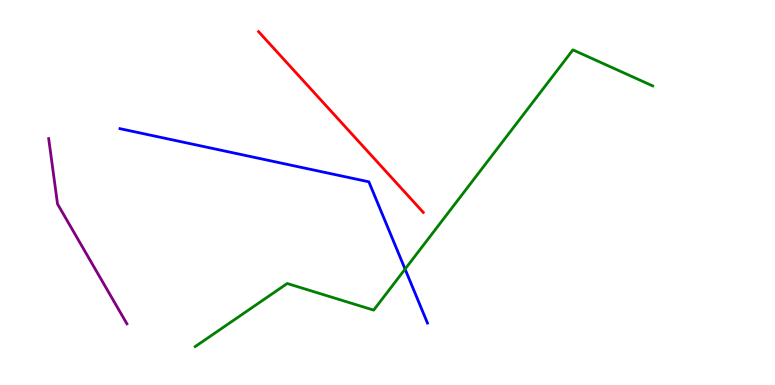[{'lines': ['blue', 'red'], 'intersections': []}, {'lines': ['green', 'red'], 'intersections': []}, {'lines': ['purple', 'red'], 'intersections': []}, {'lines': ['blue', 'green'], 'intersections': [{'x': 5.23, 'y': 3.01}]}, {'lines': ['blue', 'purple'], 'intersections': []}, {'lines': ['green', 'purple'], 'intersections': []}]